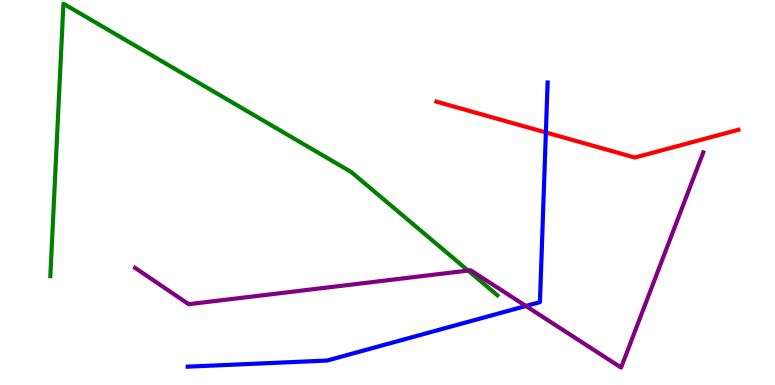[{'lines': ['blue', 'red'], 'intersections': [{'x': 7.04, 'y': 6.56}]}, {'lines': ['green', 'red'], 'intersections': []}, {'lines': ['purple', 'red'], 'intersections': []}, {'lines': ['blue', 'green'], 'intersections': []}, {'lines': ['blue', 'purple'], 'intersections': [{'x': 6.79, 'y': 2.05}]}, {'lines': ['green', 'purple'], 'intersections': [{'x': 6.04, 'y': 2.97}]}]